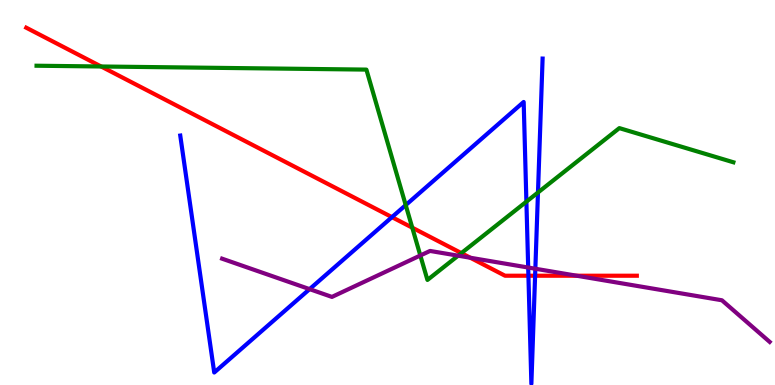[{'lines': ['blue', 'red'], 'intersections': [{'x': 5.06, 'y': 4.36}, {'x': 6.82, 'y': 2.84}, {'x': 6.9, 'y': 2.84}]}, {'lines': ['green', 'red'], 'intersections': [{'x': 1.3, 'y': 8.27}, {'x': 5.32, 'y': 4.09}, {'x': 5.95, 'y': 3.43}]}, {'lines': ['purple', 'red'], 'intersections': [{'x': 6.07, 'y': 3.31}, {'x': 7.44, 'y': 2.84}]}, {'lines': ['blue', 'green'], 'intersections': [{'x': 5.24, 'y': 4.67}, {'x': 6.79, 'y': 4.76}, {'x': 6.94, 'y': 5.0}]}, {'lines': ['blue', 'purple'], 'intersections': [{'x': 3.99, 'y': 2.49}, {'x': 6.82, 'y': 3.05}, {'x': 6.91, 'y': 3.02}]}, {'lines': ['green', 'purple'], 'intersections': [{'x': 5.42, 'y': 3.36}, {'x': 5.91, 'y': 3.36}]}]